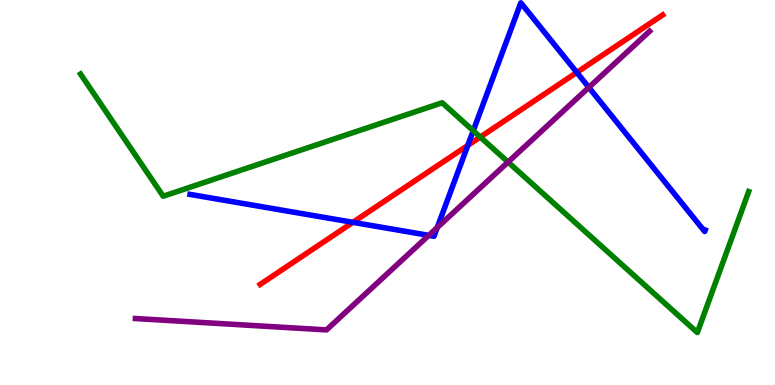[{'lines': ['blue', 'red'], 'intersections': [{'x': 4.55, 'y': 4.23}, {'x': 6.04, 'y': 6.22}, {'x': 7.44, 'y': 8.12}]}, {'lines': ['green', 'red'], 'intersections': [{'x': 6.2, 'y': 6.44}]}, {'lines': ['purple', 'red'], 'intersections': []}, {'lines': ['blue', 'green'], 'intersections': [{'x': 6.11, 'y': 6.6}]}, {'lines': ['blue', 'purple'], 'intersections': [{'x': 5.53, 'y': 3.89}, {'x': 5.64, 'y': 4.09}, {'x': 7.6, 'y': 7.73}]}, {'lines': ['green', 'purple'], 'intersections': [{'x': 6.56, 'y': 5.79}]}]